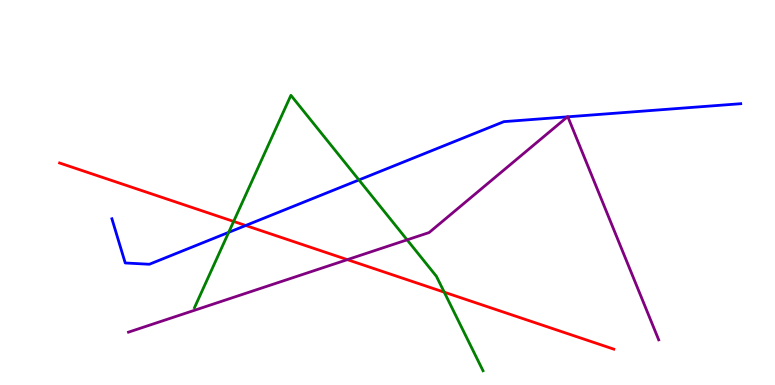[{'lines': ['blue', 'red'], 'intersections': [{'x': 3.17, 'y': 4.14}]}, {'lines': ['green', 'red'], 'intersections': [{'x': 3.01, 'y': 4.25}, {'x': 5.73, 'y': 2.41}]}, {'lines': ['purple', 'red'], 'intersections': [{'x': 4.48, 'y': 3.26}]}, {'lines': ['blue', 'green'], 'intersections': [{'x': 2.95, 'y': 3.97}, {'x': 4.63, 'y': 5.33}]}, {'lines': ['blue', 'purple'], 'intersections': [{'x': 7.32, 'y': 6.97}, {'x': 7.33, 'y': 6.97}]}, {'lines': ['green', 'purple'], 'intersections': [{'x': 5.25, 'y': 3.77}]}]